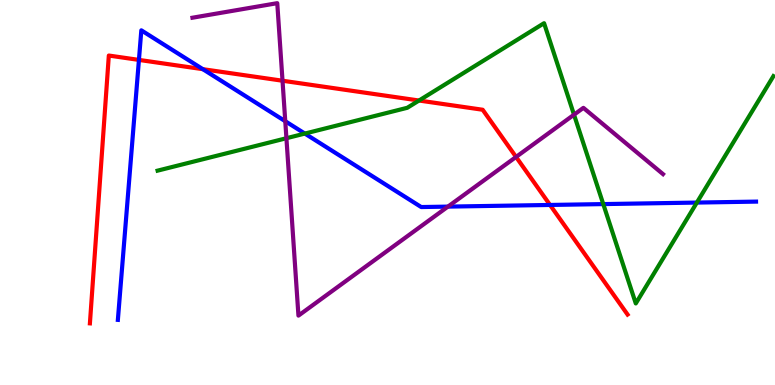[{'lines': ['blue', 'red'], 'intersections': [{'x': 1.79, 'y': 8.44}, {'x': 2.62, 'y': 8.2}, {'x': 7.1, 'y': 4.68}]}, {'lines': ['green', 'red'], 'intersections': [{'x': 5.41, 'y': 7.39}]}, {'lines': ['purple', 'red'], 'intersections': [{'x': 3.65, 'y': 7.9}, {'x': 6.66, 'y': 5.92}]}, {'lines': ['blue', 'green'], 'intersections': [{'x': 3.93, 'y': 6.53}, {'x': 7.78, 'y': 4.7}, {'x': 8.99, 'y': 4.74}]}, {'lines': ['blue', 'purple'], 'intersections': [{'x': 3.68, 'y': 6.85}, {'x': 5.78, 'y': 4.63}]}, {'lines': ['green', 'purple'], 'intersections': [{'x': 3.7, 'y': 6.41}, {'x': 7.41, 'y': 7.02}]}]